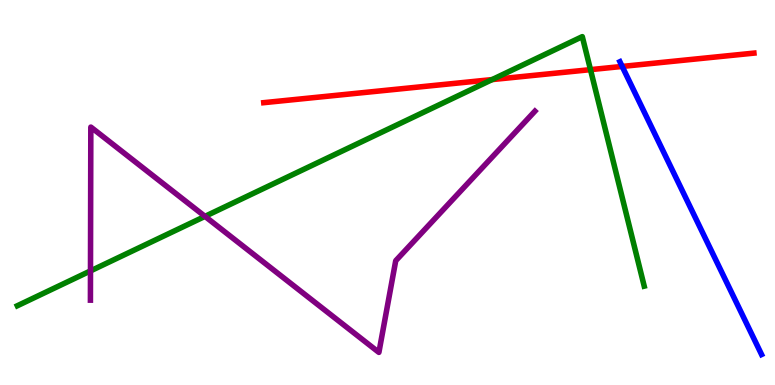[{'lines': ['blue', 'red'], 'intersections': [{'x': 8.03, 'y': 8.27}]}, {'lines': ['green', 'red'], 'intersections': [{'x': 6.35, 'y': 7.93}, {'x': 7.62, 'y': 8.19}]}, {'lines': ['purple', 'red'], 'intersections': []}, {'lines': ['blue', 'green'], 'intersections': []}, {'lines': ['blue', 'purple'], 'intersections': []}, {'lines': ['green', 'purple'], 'intersections': [{'x': 1.17, 'y': 2.96}, {'x': 2.65, 'y': 4.38}]}]